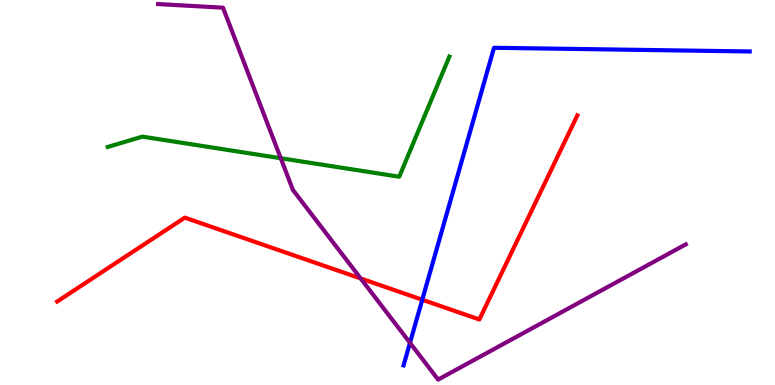[{'lines': ['blue', 'red'], 'intersections': [{'x': 5.45, 'y': 2.21}]}, {'lines': ['green', 'red'], 'intersections': []}, {'lines': ['purple', 'red'], 'intersections': [{'x': 4.65, 'y': 2.77}]}, {'lines': ['blue', 'green'], 'intersections': []}, {'lines': ['blue', 'purple'], 'intersections': [{'x': 5.29, 'y': 1.1}]}, {'lines': ['green', 'purple'], 'intersections': [{'x': 3.62, 'y': 5.89}]}]